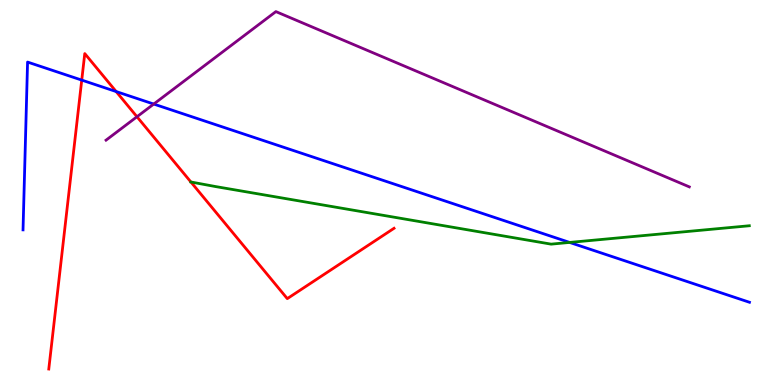[{'lines': ['blue', 'red'], 'intersections': [{'x': 1.05, 'y': 7.92}, {'x': 1.5, 'y': 7.62}]}, {'lines': ['green', 'red'], 'intersections': [{'x': 2.46, 'y': 5.27}]}, {'lines': ['purple', 'red'], 'intersections': [{'x': 1.77, 'y': 6.97}]}, {'lines': ['blue', 'green'], 'intersections': [{'x': 7.35, 'y': 3.7}]}, {'lines': ['blue', 'purple'], 'intersections': [{'x': 1.98, 'y': 7.3}]}, {'lines': ['green', 'purple'], 'intersections': []}]